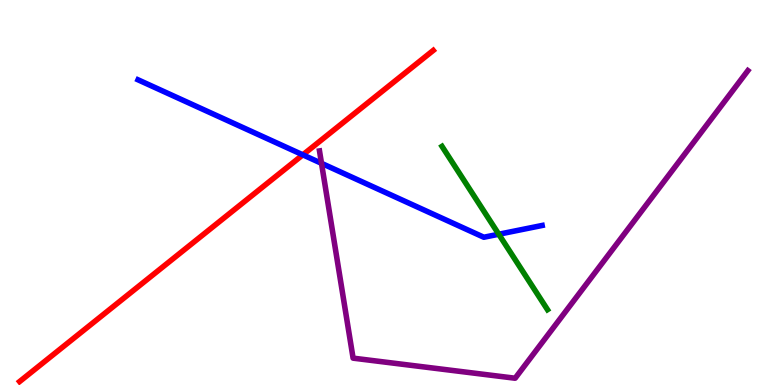[{'lines': ['blue', 'red'], 'intersections': [{'x': 3.91, 'y': 5.98}]}, {'lines': ['green', 'red'], 'intersections': []}, {'lines': ['purple', 'red'], 'intersections': []}, {'lines': ['blue', 'green'], 'intersections': [{'x': 6.44, 'y': 3.92}]}, {'lines': ['blue', 'purple'], 'intersections': [{'x': 4.15, 'y': 5.76}]}, {'lines': ['green', 'purple'], 'intersections': []}]